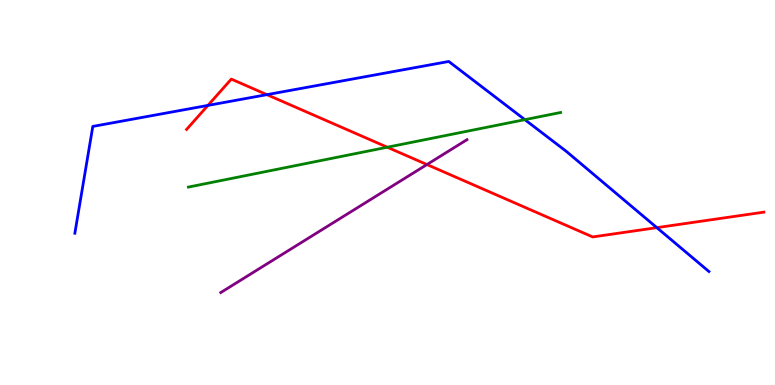[{'lines': ['blue', 'red'], 'intersections': [{'x': 2.68, 'y': 7.26}, {'x': 3.44, 'y': 7.54}, {'x': 8.48, 'y': 4.09}]}, {'lines': ['green', 'red'], 'intersections': [{'x': 5.0, 'y': 6.18}]}, {'lines': ['purple', 'red'], 'intersections': [{'x': 5.51, 'y': 5.73}]}, {'lines': ['blue', 'green'], 'intersections': [{'x': 6.77, 'y': 6.89}]}, {'lines': ['blue', 'purple'], 'intersections': []}, {'lines': ['green', 'purple'], 'intersections': []}]